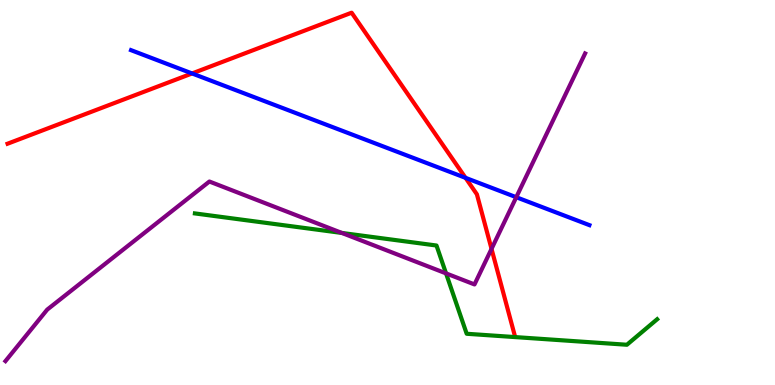[{'lines': ['blue', 'red'], 'intersections': [{'x': 2.48, 'y': 8.09}, {'x': 6.01, 'y': 5.38}]}, {'lines': ['green', 'red'], 'intersections': []}, {'lines': ['purple', 'red'], 'intersections': [{'x': 6.34, 'y': 3.54}]}, {'lines': ['blue', 'green'], 'intersections': []}, {'lines': ['blue', 'purple'], 'intersections': [{'x': 6.66, 'y': 4.88}]}, {'lines': ['green', 'purple'], 'intersections': [{'x': 4.41, 'y': 3.95}, {'x': 5.76, 'y': 2.9}]}]